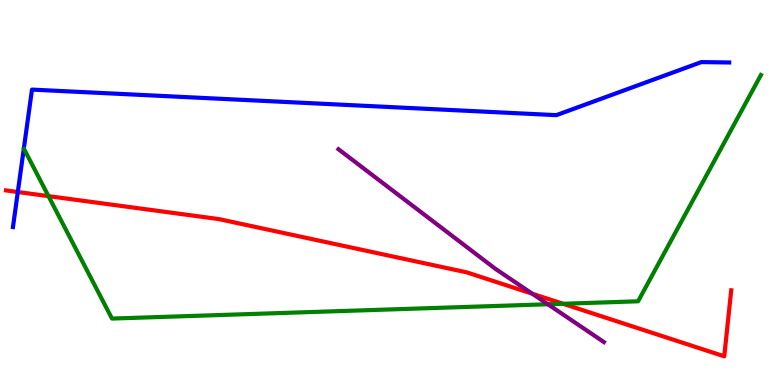[{'lines': ['blue', 'red'], 'intersections': [{'x': 0.23, 'y': 5.01}]}, {'lines': ['green', 'red'], 'intersections': [{'x': 0.626, 'y': 4.91}, {'x': 7.27, 'y': 2.11}]}, {'lines': ['purple', 'red'], 'intersections': [{'x': 6.87, 'y': 2.37}]}, {'lines': ['blue', 'green'], 'intersections': []}, {'lines': ['blue', 'purple'], 'intersections': []}, {'lines': ['green', 'purple'], 'intersections': [{'x': 7.07, 'y': 2.1}]}]